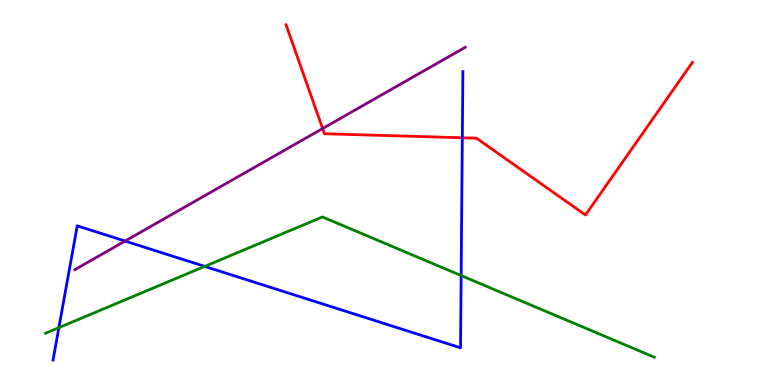[{'lines': ['blue', 'red'], 'intersections': [{'x': 5.97, 'y': 6.42}]}, {'lines': ['green', 'red'], 'intersections': []}, {'lines': ['purple', 'red'], 'intersections': [{'x': 4.16, 'y': 6.66}]}, {'lines': ['blue', 'green'], 'intersections': [{'x': 0.76, 'y': 1.49}, {'x': 2.64, 'y': 3.08}, {'x': 5.95, 'y': 2.84}]}, {'lines': ['blue', 'purple'], 'intersections': [{'x': 1.61, 'y': 3.74}]}, {'lines': ['green', 'purple'], 'intersections': []}]